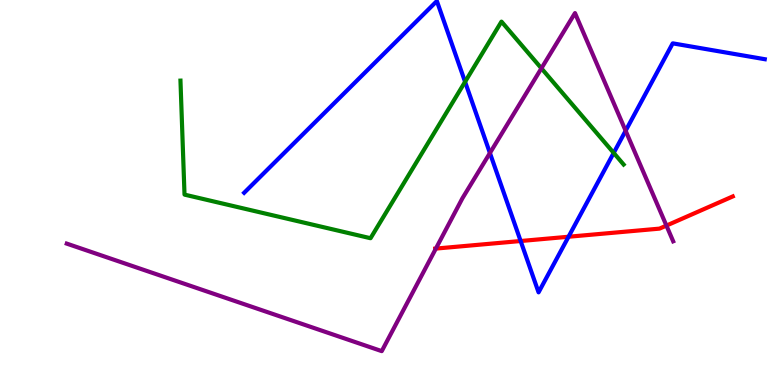[{'lines': ['blue', 'red'], 'intersections': [{'x': 6.72, 'y': 3.74}, {'x': 7.34, 'y': 3.85}]}, {'lines': ['green', 'red'], 'intersections': []}, {'lines': ['purple', 'red'], 'intersections': [{'x': 5.62, 'y': 3.54}, {'x': 8.6, 'y': 4.14}]}, {'lines': ['blue', 'green'], 'intersections': [{'x': 6.0, 'y': 7.87}, {'x': 7.92, 'y': 6.03}]}, {'lines': ['blue', 'purple'], 'intersections': [{'x': 6.32, 'y': 6.03}, {'x': 8.07, 'y': 6.6}]}, {'lines': ['green', 'purple'], 'intersections': [{'x': 6.99, 'y': 8.23}]}]